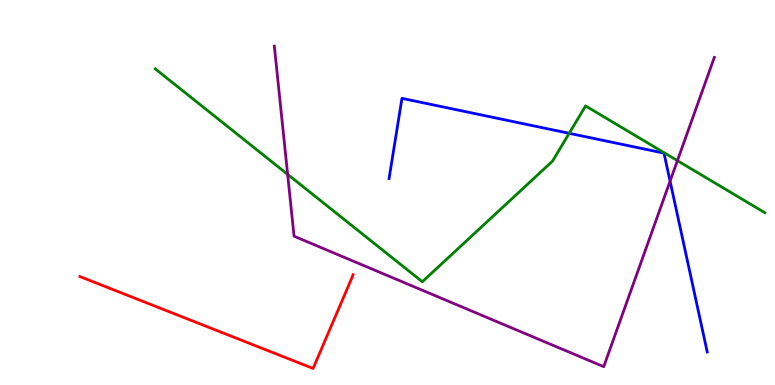[{'lines': ['blue', 'red'], 'intersections': []}, {'lines': ['green', 'red'], 'intersections': []}, {'lines': ['purple', 'red'], 'intersections': []}, {'lines': ['blue', 'green'], 'intersections': [{'x': 7.34, 'y': 6.54}]}, {'lines': ['blue', 'purple'], 'intersections': [{'x': 8.65, 'y': 5.29}]}, {'lines': ['green', 'purple'], 'intersections': [{'x': 3.71, 'y': 5.47}, {'x': 8.74, 'y': 5.83}]}]